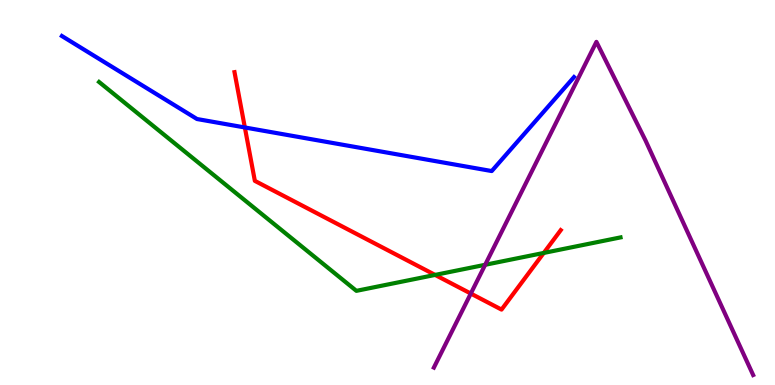[{'lines': ['blue', 'red'], 'intersections': [{'x': 3.16, 'y': 6.69}]}, {'lines': ['green', 'red'], 'intersections': [{'x': 5.61, 'y': 2.86}, {'x': 7.02, 'y': 3.43}]}, {'lines': ['purple', 'red'], 'intersections': [{'x': 6.07, 'y': 2.38}]}, {'lines': ['blue', 'green'], 'intersections': []}, {'lines': ['blue', 'purple'], 'intersections': []}, {'lines': ['green', 'purple'], 'intersections': [{'x': 6.26, 'y': 3.12}]}]